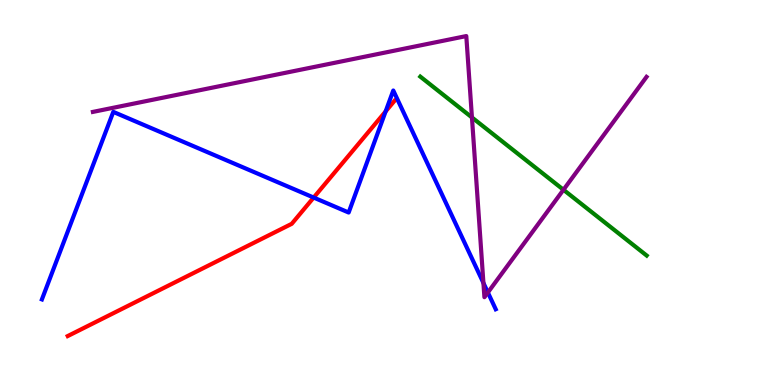[{'lines': ['blue', 'red'], 'intersections': [{'x': 4.05, 'y': 4.87}, {'x': 4.98, 'y': 7.11}]}, {'lines': ['green', 'red'], 'intersections': []}, {'lines': ['purple', 'red'], 'intersections': []}, {'lines': ['blue', 'green'], 'intersections': []}, {'lines': ['blue', 'purple'], 'intersections': [{'x': 6.24, 'y': 2.65}, {'x': 6.3, 'y': 2.4}]}, {'lines': ['green', 'purple'], 'intersections': [{'x': 6.09, 'y': 6.95}, {'x': 7.27, 'y': 5.07}]}]